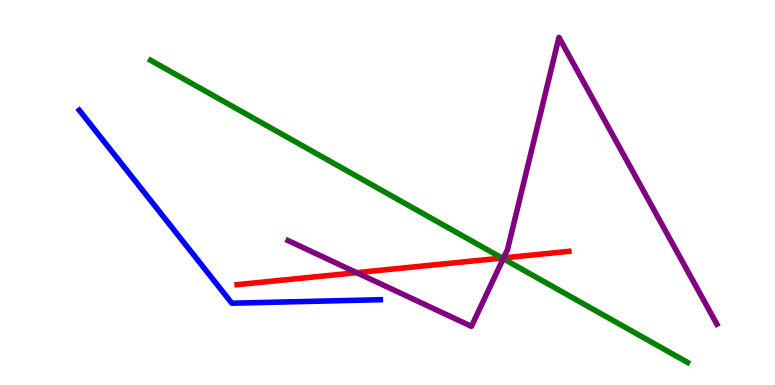[{'lines': ['blue', 'red'], 'intersections': []}, {'lines': ['green', 'red'], 'intersections': [{'x': 6.48, 'y': 3.3}]}, {'lines': ['purple', 'red'], 'intersections': [{'x': 4.6, 'y': 2.92}, {'x': 6.5, 'y': 3.3}]}, {'lines': ['blue', 'green'], 'intersections': []}, {'lines': ['blue', 'purple'], 'intersections': []}, {'lines': ['green', 'purple'], 'intersections': [{'x': 6.49, 'y': 3.28}]}]